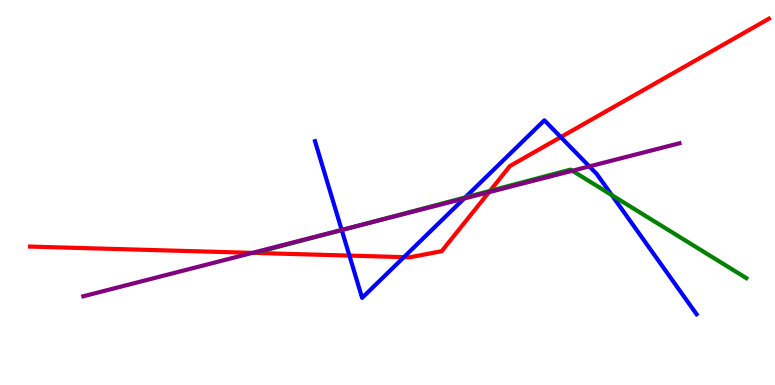[{'lines': ['blue', 'red'], 'intersections': [{'x': 4.51, 'y': 3.36}, {'x': 5.21, 'y': 3.32}, {'x': 7.24, 'y': 6.44}]}, {'lines': ['green', 'red'], 'intersections': [{'x': 6.32, 'y': 5.04}]}, {'lines': ['purple', 'red'], 'intersections': [{'x': 3.26, 'y': 3.43}, {'x': 6.31, 'y': 5.01}]}, {'lines': ['blue', 'green'], 'intersections': [{'x': 4.41, 'y': 4.02}, {'x': 6.0, 'y': 4.87}, {'x': 7.89, 'y': 4.93}]}, {'lines': ['blue', 'purple'], 'intersections': [{'x': 4.41, 'y': 4.03}, {'x': 5.99, 'y': 4.84}, {'x': 7.6, 'y': 5.68}]}, {'lines': ['green', 'purple'], 'intersections': [{'x': 4.57, 'y': 4.11}, {'x': 7.38, 'y': 5.56}]}]